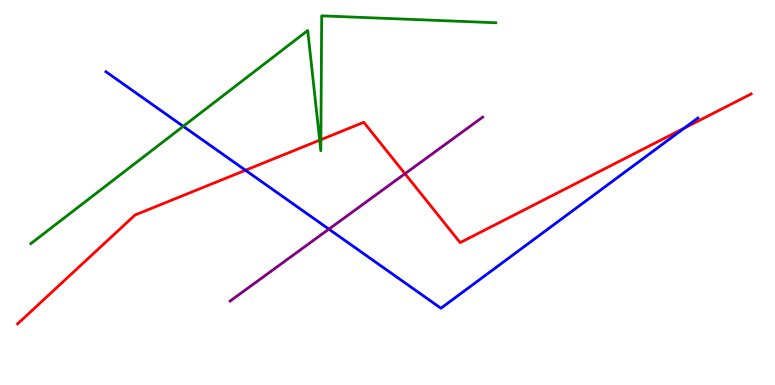[{'lines': ['blue', 'red'], 'intersections': [{'x': 3.17, 'y': 5.58}, {'x': 8.83, 'y': 6.67}]}, {'lines': ['green', 'red'], 'intersections': [{'x': 4.12, 'y': 6.36}, {'x': 4.14, 'y': 6.37}]}, {'lines': ['purple', 'red'], 'intersections': [{'x': 5.23, 'y': 5.49}]}, {'lines': ['blue', 'green'], 'intersections': [{'x': 2.36, 'y': 6.72}]}, {'lines': ['blue', 'purple'], 'intersections': [{'x': 4.24, 'y': 4.05}]}, {'lines': ['green', 'purple'], 'intersections': []}]